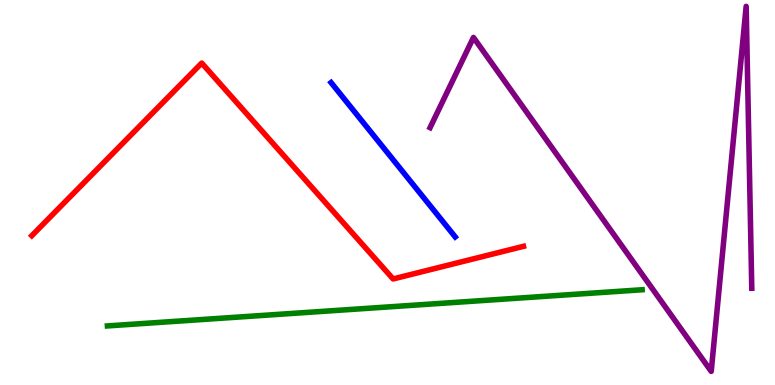[{'lines': ['blue', 'red'], 'intersections': []}, {'lines': ['green', 'red'], 'intersections': []}, {'lines': ['purple', 'red'], 'intersections': []}, {'lines': ['blue', 'green'], 'intersections': []}, {'lines': ['blue', 'purple'], 'intersections': []}, {'lines': ['green', 'purple'], 'intersections': []}]